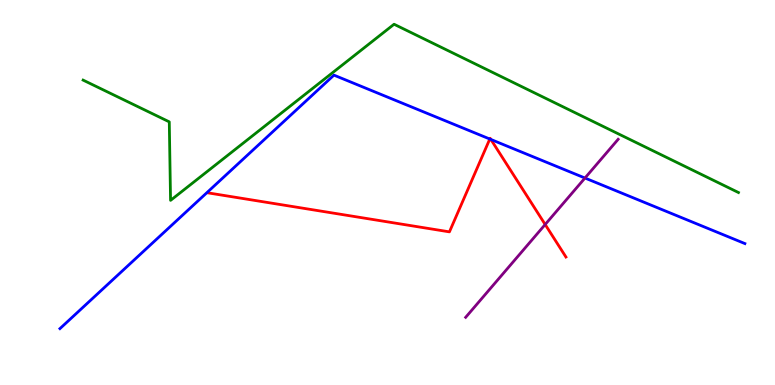[{'lines': ['blue', 'red'], 'intersections': [{'x': 6.32, 'y': 6.39}, {'x': 6.33, 'y': 6.38}]}, {'lines': ['green', 'red'], 'intersections': []}, {'lines': ['purple', 'red'], 'intersections': [{'x': 7.03, 'y': 4.17}]}, {'lines': ['blue', 'green'], 'intersections': []}, {'lines': ['blue', 'purple'], 'intersections': [{'x': 7.55, 'y': 5.38}]}, {'lines': ['green', 'purple'], 'intersections': []}]